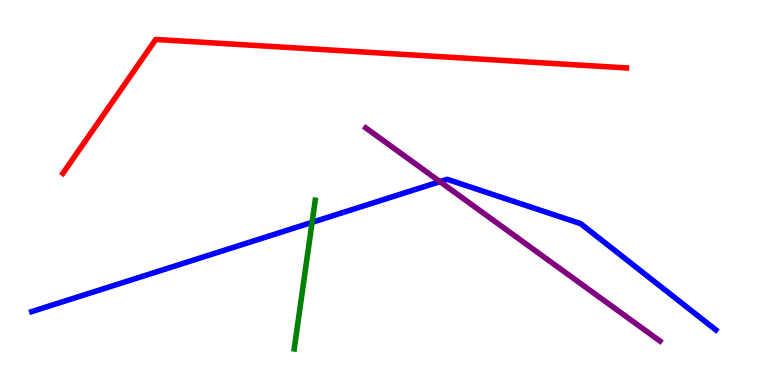[{'lines': ['blue', 'red'], 'intersections': []}, {'lines': ['green', 'red'], 'intersections': []}, {'lines': ['purple', 'red'], 'intersections': []}, {'lines': ['blue', 'green'], 'intersections': [{'x': 4.03, 'y': 4.23}]}, {'lines': ['blue', 'purple'], 'intersections': [{'x': 5.68, 'y': 5.28}]}, {'lines': ['green', 'purple'], 'intersections': []}]